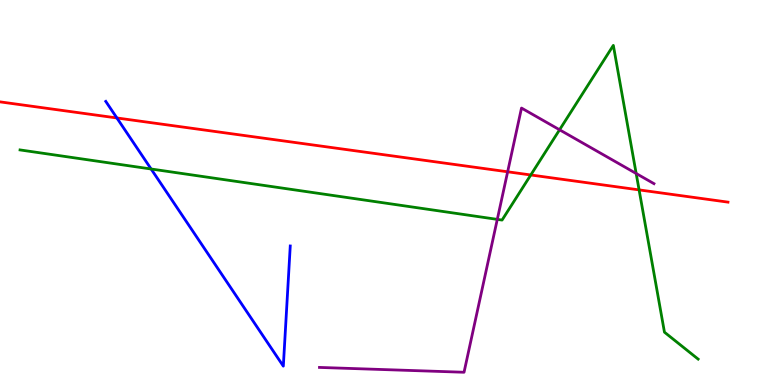[{'lines': ['blue', 'red'], 'intersections': [{'x': 1.51, 'y': 6.94}]}, {'lines': ['green', 'red'], 'intersections': [{'x': 6.85, 'y': 5.46}, {'x': 8.25, 'y': 5.07}]}, {'lines': ['purple', 'red'], 'intersections': [{'x': 6.55, 'y': 5.54}]}, {'lines': ['blue', 'green'], 'intersections': [{'x': 1.95, 'y': 5.61}]}, {'lines': ['blue', 'purple'], 'intersections': []}, {'lines': ['green', 'purple'], 'intersections': [{'x': 6.42, 'y': 4.3}, {'x': 7.22, 'y': 6.63}, {'x': 8.21, 'y': 5.49}]}]